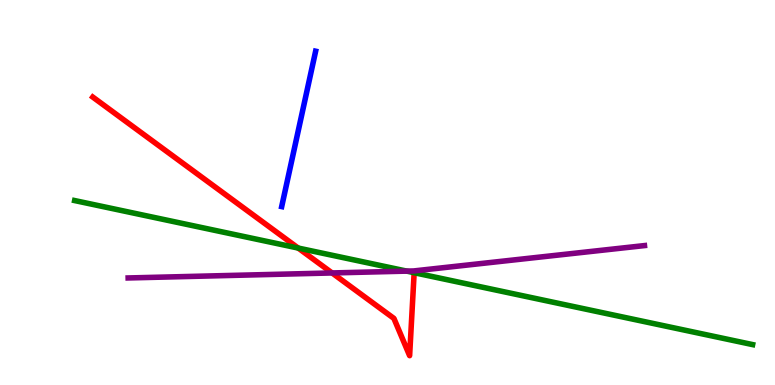[{'lines': ['blue', 'red'], 'intersections': []}, {'lines': ['green', 'red'], 'intersections': [{'x': 3.85, 'y': 3.56}]}, {'lines': ['purple', 'red'], 'intersections': [{'x': 4.28, 'y': 2.91}]}, {'lines': ['blue', 'green'], 'intersections': []}, {'lines': ['blue', 'purple'], 'intersections': []}, {'lines': ['green', 'purple'], 'intersections': [{'x': 5.25, 'y': 2.96}]}]